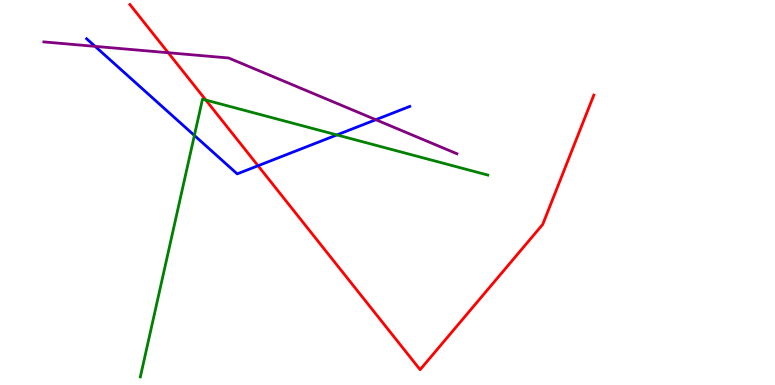[{'lines': ['blue', 'red'], 'intersections': [{'x': 3.33, 'y': 5.69}]}, {'lines': ['green', 'red'], 'intersections': [{'x': 2.66, 'y': 7.4}]}, {'lines': ['purple', 'red'], 'intersections': [{'x': 2.17, 'y': 8.63}]}, {'lines': ['blue', 'green'], 'intersections': [{'x': 2.51, 'y': 6.48}, {'x': 4.35, 'y': 6.5}]}, {'lines': ['blue', 'purple'], 'intersections': [{'x': 1.23, 'y': 8.8}, {'x': 4.85, 'y': 6.89}]}, {'lines': ['green', 'purple'], 'intersections': []}]